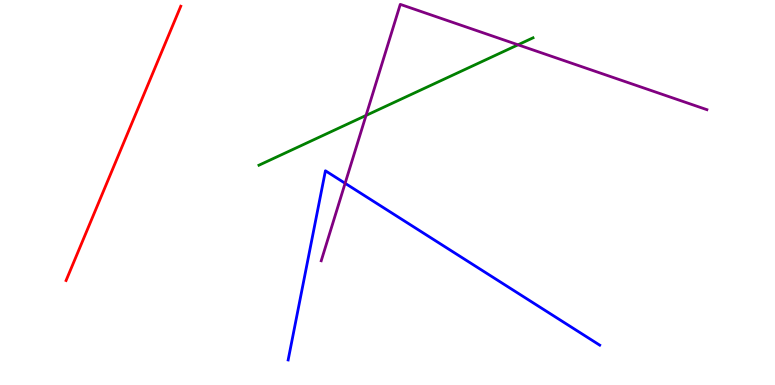[{'lines': ['blue', 'red'], 'intersections': []}, {'lines': ['green', 'red'], 'intersections': []}, {'lines': ['purple', 'red'], 'intersections': []}, {'lines': ['blue', 'green'], 'intersections': []}, {'lines': ['blue', 'purple'], 'intersections': [{'x': 4.45, 'y': 5.24}]}, {'lines': ['green', 'purple'], 'intersections': [{'x': 4.72, 'y': 7.0}, {'x': 6.68, 'y': 8.84}]}]